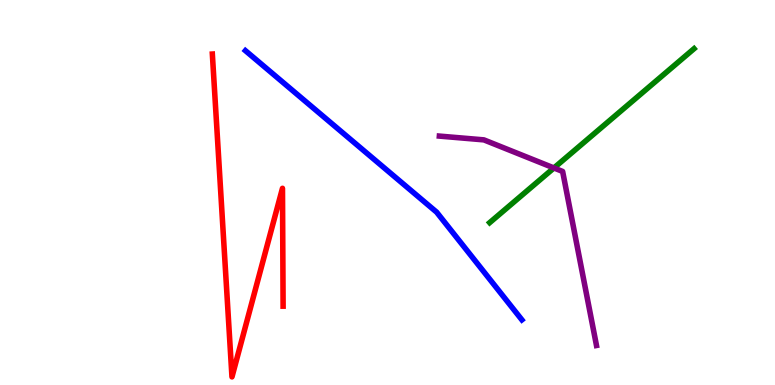[{'lines': ['blue', 'red'], 'intersections': []}, {'lines': ['green', 'red'], 'intersections': []}, {'lines': ['purple', 'red'], 'intersections': []}, {'lines': ['blue', 'green'], 'intersections': []}, {'lines': ['blue', 'purple'], 'intersections': []}, {'lines': ['green', 'purple'], 'intersections': [{'x': 7.15, 'y': 5.64}]}]